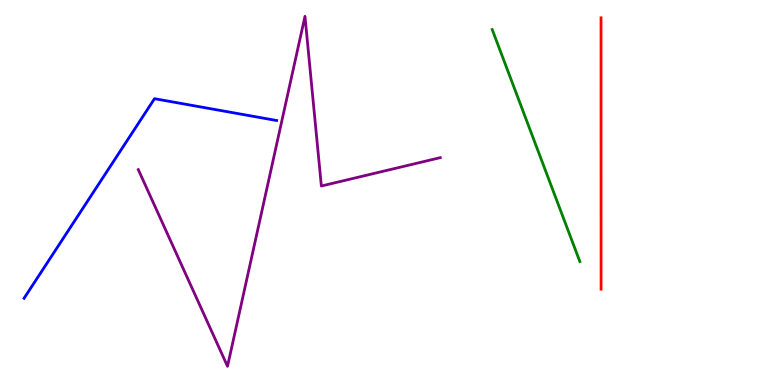[{'lines': ['blue', 'red'], 'intersections': []}, {'lines': ['green', 'red'], 'intersections': []}, {'lines': ['purple', 'red'], 'intersections': []}, {'lines': ['blue', 'green'], 'intersections': []}, {'lines': ['blue', 'purple'], 'intersections': []}, {'lines': ['green', 'purple'], 'intersections': []}]